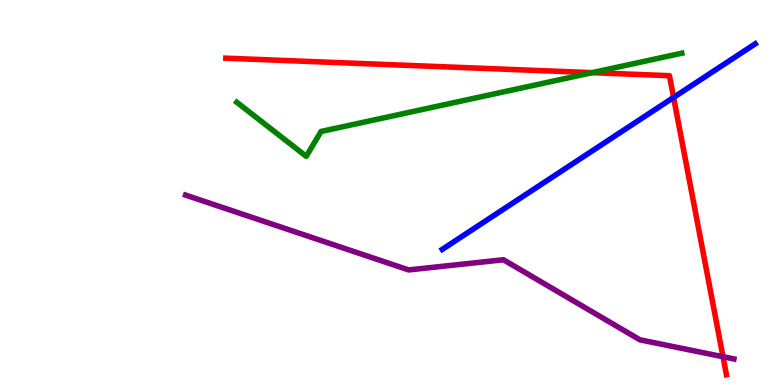[{'lines': ['blue', 'red'], 'intersections': [{'x': 8.69, 'y': 7.47}]}, {'lines': ['green', 'red'], 'intersections': [{'x': 7.64, 'y': 8.11}]}, {'lines': ['purple', 'red'], 'intersections': [{'x': 9.33, 'y': 0.734}]}, {'lines': ['blue', 'green'], 'intersections': []}, {'lines': ['blue', 'purple'], 'intersections': []}, {'lines': ['green', 'purple'], 'intersections': []}]